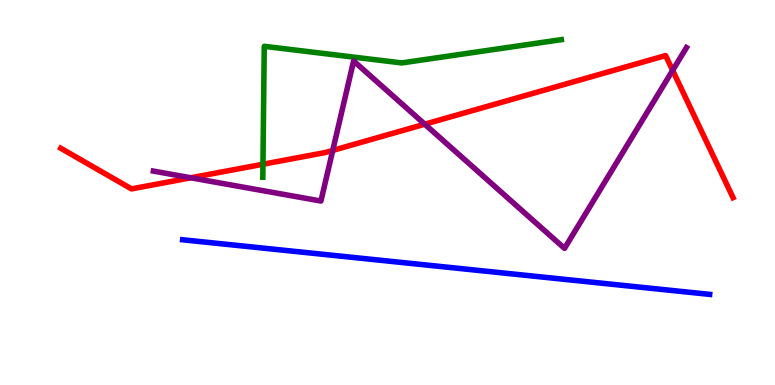[{'lines': ['blue', 'red'], 'intersections': []}, {'lines': ['green', 'red'], 'intersections': [{'x': 3.39, 'y': 5.73}]}, {'lines': ['purple', 'red'], 'intersections': [{'x': 2.46, 'y': 5.38}, {'x': 4.29, 'y': 6.09}, {'x': 5.48, 'y': 6.77}, {'x': 8.68, 'y': 8.17}]}, {'lines': ['blue', 'green'], 'intersections': []}, {'lines': ['blue', 'purple'], 'intersections': []}, {'lines': ['green', 'purple'], 'intersections': []}]